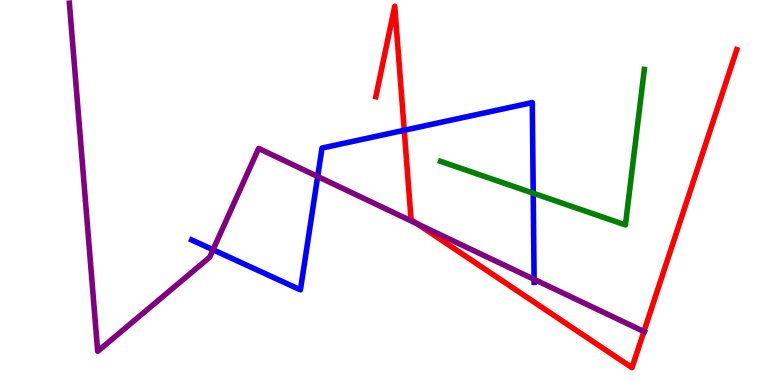[{'lines': ['blue', 'red'], 'intersections': [{'x': 5.22, 'y': 6.62}]}, {'lines': ['green', 'red'], 'intersections': []}, {'lines': ['purple', 'red'], 'intersections': [{'x': 5.38, 'y': 4.19}, {'x': 8.31, 'y': 1.39}]}, {'lines': ['blue', 'green'], 'intersections': [{'x': 6.88, 'y': 4.98}]}, {'lines': ['blue', 'purple'], 'intersections': [{'x': 2.75, 'y': 3.51}, {'x': 4.1, 'y': 5.42}, {'x': 6.89, 'y': 2.74}]}, {'lines': ['green', 'purple'], 'intersections': []}]